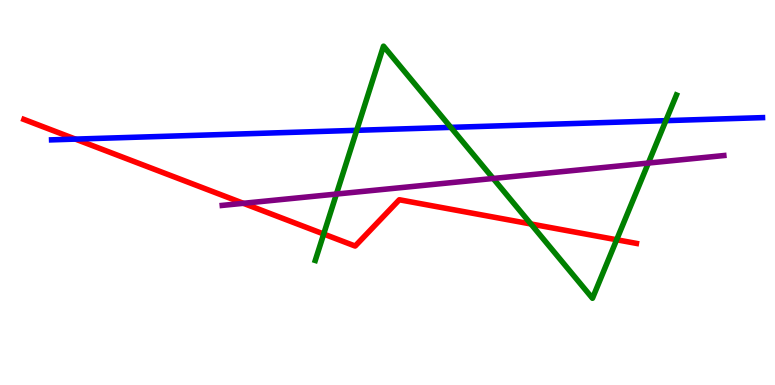[{'lines': ['blue', 'red'], 'intersections': [{'x': 0.973, 'y': 6.39}]}, {'lines': ['green', 'red'], 'intersections': [{'x': 4.18, 'y': 3.92}, {'x': 6.85, 'y': 4.18}, {'x': 7.96, 'y': 3.77}]}, {'lines': ['purple', 'red'], 'intersections': [{'x': 3.14, 'y': 4.72}]}, {'lines': ['blue', 'green'], 'intersections': [{'x': 4.6, 'y': 6.62}, {'x': 5.82, 'y': 6.69}, {'x': 8.59, 'y': 6.87}]}, {'lines': ['blue', 'purple'], 'intersections': []}, {'lines': ['green', 'purple'], 'intersections': [{'x': 4.34, 'y': 4.96}, {'x': 6.36, 'y': 5.36}, {'x': 8.37, 'y': 5.76}]}]